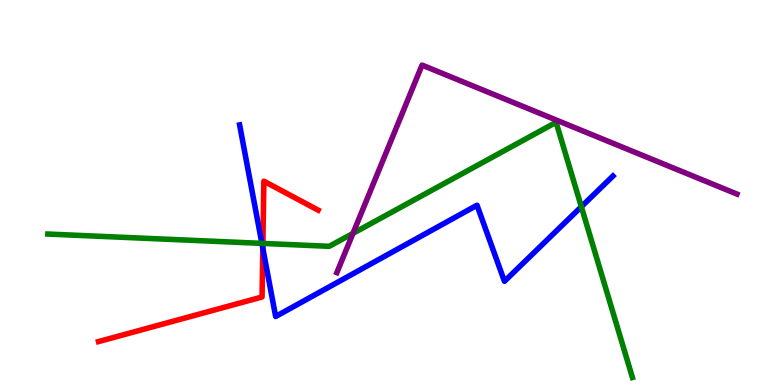[{'lines': ['blue', 'red'], 'intersections': [{'x': 3.39, 'y': 3.55}]}, {'lines': ['green', 'red'], 'intersections': [{'x': 3.39, 'y': 3.68}]}, {'lines': ['purple', 'red'], 'intersections': []}, {'lines': ['blue', 'green'], 'intersections': [{'x': 3.38, 'y': 3.68}, {'x': 7.5, 'y': 4.63}]}, {'lines': ['blue', 'purple'], 'intersections': []}, {'lines': ['green', 'purple'], 'intersections': [{'x': 4.55, 'y': 3.94}]}]